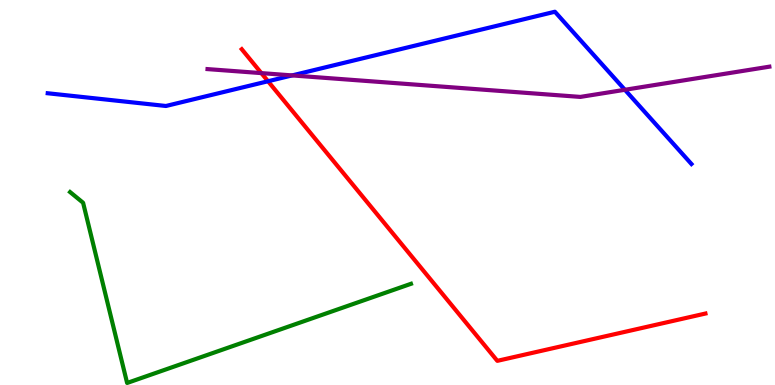[{'lines': ['blue', 'red'], 'intersections': [{'x': 3.46, 'y': 7.89}]}, {'lines': ['green', 'red'], 'intersections': []}, {'lines': ['purple', 'red'], 'intersections': [{'x': 3.37, 'y': 8.1}]}, {'lines': ['blue', 'green'], 'intersections': []}, {'lines': ['blue', 'purple'], 'intersections': [{'x': 3.77, 'y': 8.04}, {'x': 8.06, 'y': 7.67}]}, {'lines': ['green', 'purple'], 'intersections': []}]